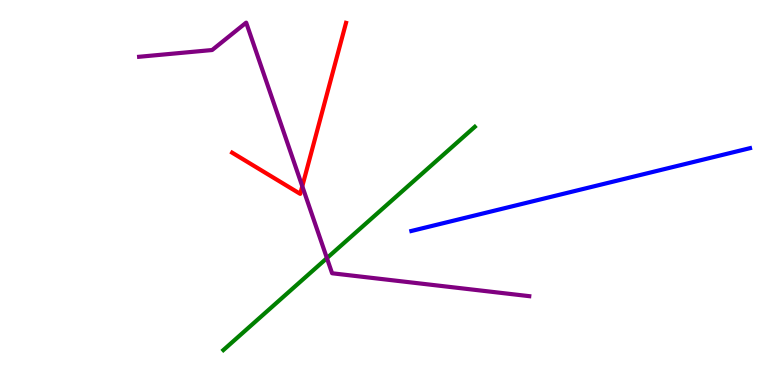[{'lines': ['blue', 'red'], 'intersections': []}, {'lines': ['green', 'red'], 'intersections': []}, {'lines': ['purple', 'red'], 'intersections': [{'x': 3.9, 'y': 5.16}]}, {'lines': ['blue', 'green'], 'intersections': []}, {'lines': ['blue', 'purple'], 'intersections': []}, {'lines': ['green', 'purple'], 'intersections': [{'x': 4.22, 'y': 3.3}]}]